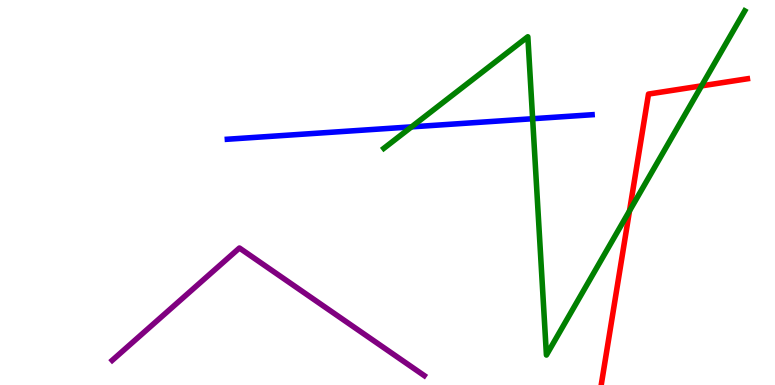[{'lines': ['blue', 'red'], 'intersections': []}, {'lines': ['green', 'red'], 'intersections': [{'x': 8.12, 'y': 4.52}, {'x': 9.05, 'y': 7.77}]}, {'lines': ['purple', 'red'], 'intersections': []}, {'lines': ['blue', 'green'], 'intersections': [{'x': 5.31, 'y': 6.7}, {'x': 6.87, 'y': 6.92}]}, {'lines': ['blue', 'purple'], 'intersections': []}, {'lines': ['green', 'purple'], 'intersections': []}]